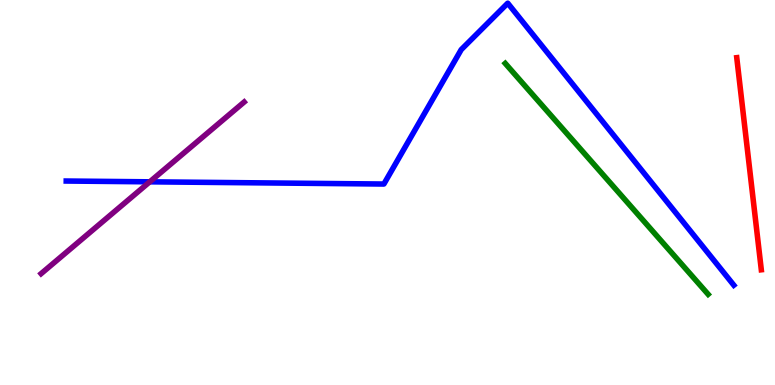[{'lines': ['blue', 'red'], 'intersections': []}, {'lines': ['green', 'red'], 'intersections': []}, {'lines': ['purple', 'red'], 'intersections': []}, {'lines': ['blue', 'green'], 'intersections': []}, {'lines': ['blue', 'purple'], 'intersections': [{'x': 1.93, 'y': 5.28}]}, {'lines': ['green', 'purple'], 'intersections': []}]